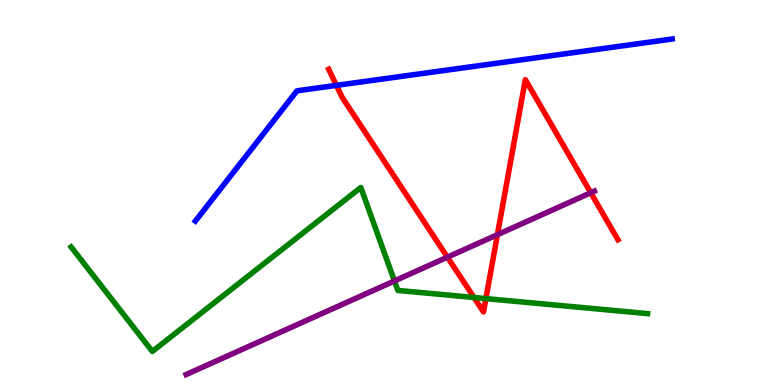[{'lines': ['blue', 'red'], 'intersections': [{'x': 4.34, 'y': 7.78}]}, {'lines': ['green', 'red'], 'intersections': [{'x': 6.12, 'y': 2.27}, {'x': 6.27, 'y': 2.24}]}, {'lines': ['purple', 'red'], 'intersections': [{'x': 5.77, 'y': 3.32}, {'x': 6.42, 'y': 3.9}, {'x': 7.62, 'y': 4.99}]}, {'lines': ['blue', 'green'], 'intersections': []}, {'lines': ['blue', 'purple'], 'intersections': []}, {'lines': ['green', 'purple'], 'intersections': [{'x': 5.09, 'y': 2.7}]}]